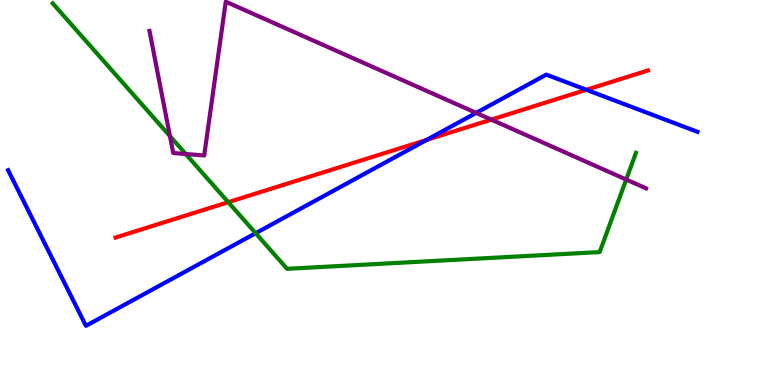[{'lines': ['blue', 'red'], 'intersections': [{'x': 5.5, 'y': 6.37}, {'x': 7.57, 'y': 7.67}]}, {'lines': ['green', 'red'], 'intersections': [{'x': 2.95, 'y': 4.75}]}, {'lines': ['purple', 'red'], 'intersections': [{'x': 6.34, 'y': 6.89}]}, {'lines': ['blue', 'green'], 'intersections': [{'x': 3.3, 'y': 3.94}]}, {'lines': ['blue', 'purple'], 'intersections': [{'x': 6.14, 'y': 7.07}]}, {'lines': ['green', 'purple'], 'intersections': [{'x': 2.19, 'y': 6.46}, {'x': 2.4, 'y': 6.0}, {'x': 8.08, 'y': 5.34}]}]